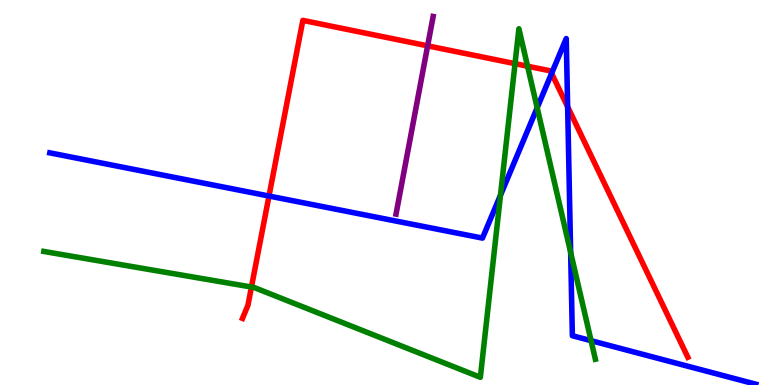[{'lines': ['blue', 'red'], 'intersections': [{'x': 3.47, 'y': 4.91}, {'x': 7.12, 'y': 8.09}, {'x': 7.32, 'y': 7.23}]}, {'lines': ['green', 'red'], 'intersections': [{'x': 3.24, 'y': 2.54}, {'x': 6.65, 'y': 8.35}, {'x': 6.81, 'y': 8.28}]}, {'lines': ['purple', 'red'], 'intersections': [{'x': 5.52, 'y': 8.81}]}, {'lines': ['blue', 'green'], 'intersections': [{'x': 6.46, 'y': 4.93}, {'x': 6.93, 'y': 7.2}, {'x': 7.36, 'y': 3.44}, {'x': 7.63, 'y': 1.15}]}, {'lines': ['blue', 'purple'], 'intersections': []}, {'lines': ['green', 'purple'], 'intersections': []}]